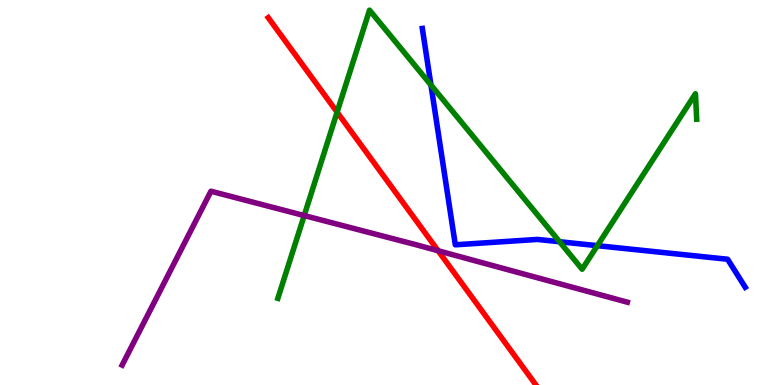[{'lines': ['blue', 'red'], 'intersections': []}, {'lines': ['green', 'red'], 'intersections': [{'x': 4.35, 'y': 7.09}]}, {'lines': ['purple', 'red'], 'intersections': [{'x': 5.65, 'y': 3.49}]}, {'lines': ['blue', 'green'], 'intersections': [{'x': 5.56, 'y': 7.79}, {'x': 7.22, 'y': 3.72}, {'x': 7.71, 'y': 3.62}]}, {'lines': ['blue', 'purple'], 'intersections': []}, {'lines': ['green', 'purple'], 'intersections': [{'x': 3.93, 'y': 4.4}]}]